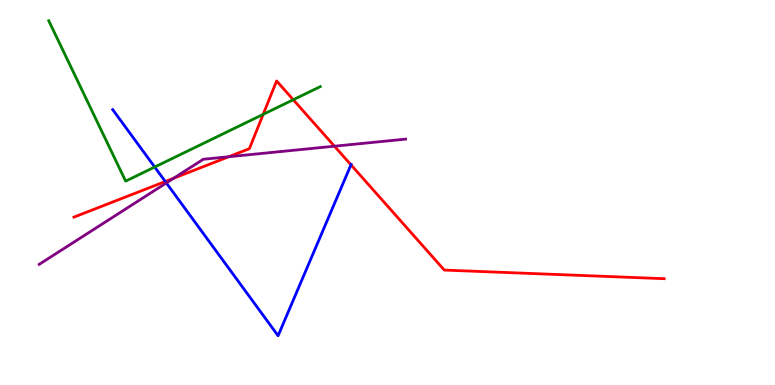[{'lines': ['blue', 'red'], 'intersections': [{'x': 2.13, 'y': 5.29}, {'x': 4.53, 'y': 5.72}]}, {'lines': ['green', 'red'], 'intersections': [{'x': 3.4, 'y': 7.03}, {'x': 3.78, 'y': 7.41}]}, {'lines': ['purple', 'red'], 'intersections': [{'x': 2.24, 'y': 5.37}, {'x': 2.95, 'y': 5.93}, {'x': 4.32, 'y': 6.2}]}, {'lines': ['blue', 'green'], 'intersections': [{'x': 2.0, 'y': 5.66}]}, {'lines': ['blue', 'purple'], 'intersections': [{'x': 2.15, 'y': 5.25}]}, {'lines': ['green', 'purple'], 'intersections': []}]